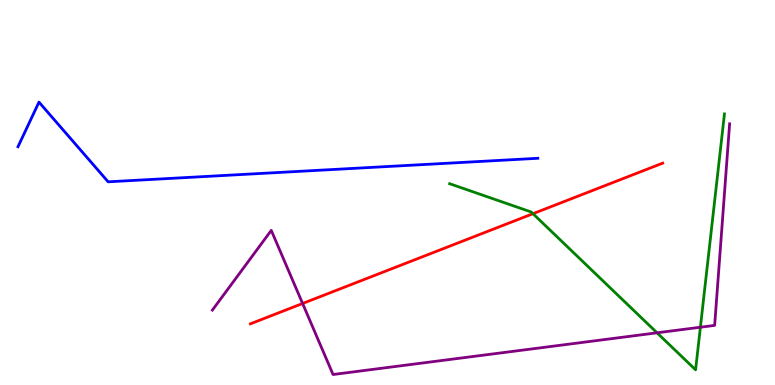[{'lines': ['blue', 'red'], 'intersections': []}, {'lines': ['green', 'red'], 'intersections': [{'x': 6.88, 'y': 4.45}]}, {'lines': ['purple', 'red'], 'intersections': [{'x': 3.9, 'y': 2.12}]}, {'lines': ['blue', 'green'], 'intersections': []}, {'lines': ['blue', 'purple'], 'intersections': []}, {'lines': ['green', 'purple'], 'intersections': [{'x': 8.48, 'y': 1.36}, {'x': 9.04, 'y': 1.5}]}]